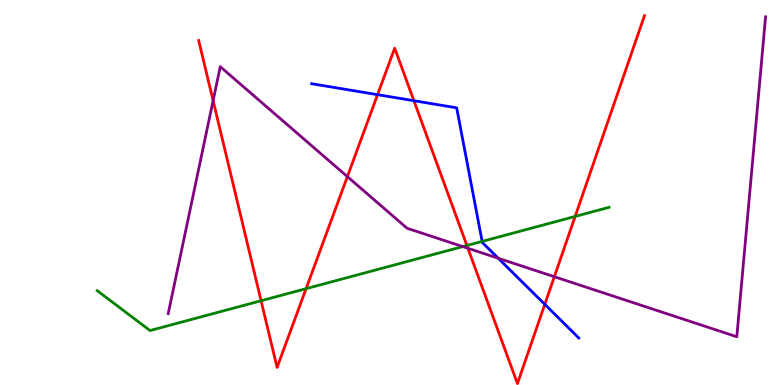[{'lines': ['blue', 'red'], 'intersections': [{'x': 4.87, 'y': 7.54}, {'x': 5.34, 'y': 7.38}, {'x': 7.03, 'y': 2.1}]}, {'lines': ['green', 'red'], 'intersections': [{'x': 3.37, 'y': 2.19}, {'x': 3.95, 'y': 2.5}, {'x': 6.02, 'y': 3.62}, {'x': 7.42, 'y': 4.38}]}, {'lines': ['purple', 'red'], 'intersections': [{'x': 2.75, 'y': 7.39}, {'x': 4.48, 'y': 5.41}, {'x': 6.04, 'y': 3.55}, {'x': 7.15, 'y': 2.81}]}, {'lines': ['blue', 'green'], 'intersections': [{'x': 6.22, 'y': 3.73}]}, {'lines': ['blue', 'purple'], 'intersections': [{'x': 6.43, 'y': 3.29}]}, {'lines': ['green', 'purple'], 'intersections': [{'x': 5.97, 'y': 3.59}]}]